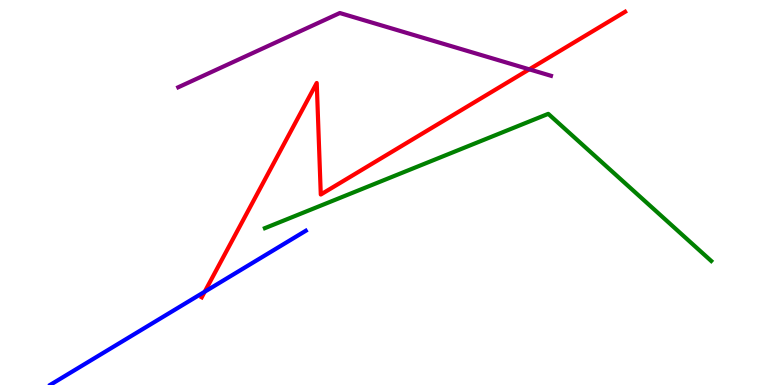[{'lines': ['blue', 'red'], 'intersections': [{'x': 2.64, 'y': 2.42}]}, {'lines': ['green', 'red'], 'intersections': []}, {'lines': ['purple', 'red'], 'intersections': [{'x': 6.83, 'y': 8.2}]}, {'lines': ['blue', 'green'], 'intersections': []}, {'lines': ['blue', 'purple'], 'intersections': []}, {'lines': ['green', 'purple'], 'intersections': []}]